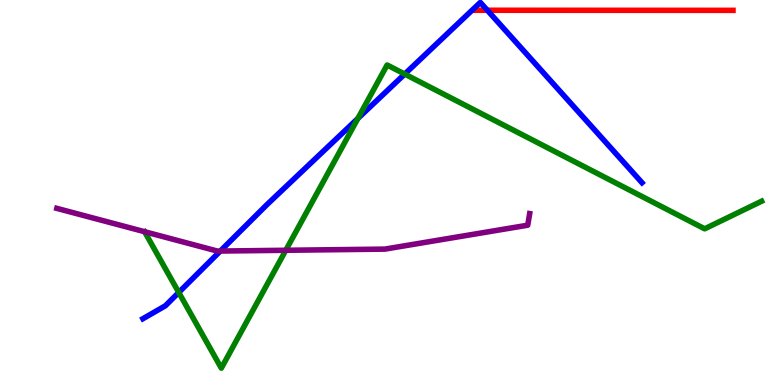[{'lines': ['blue', 'red'], 'intersections': [{'x': 6.29, 'y': 9.73}]}, {'lines': ['green', 'red'], 'intersections': []}, {'lines': ['purple', 'red'], 'intersections': []}, {'lines': ['blue', 'green'], 'intersections': [{'x': 2.31, 'y': 2.4}, {'x': 4.62, 'y': 6.92}, {'x': 5.22, 'y': 8.08}]}, {'lines': ['blue', 'purple'], 'intersections': [{'x': 2.84, 'y': 3.48}]}, {'lines': ['green', 'purple'], 'intersections': [{'x': 3.69, 'y': 3.5}]}]